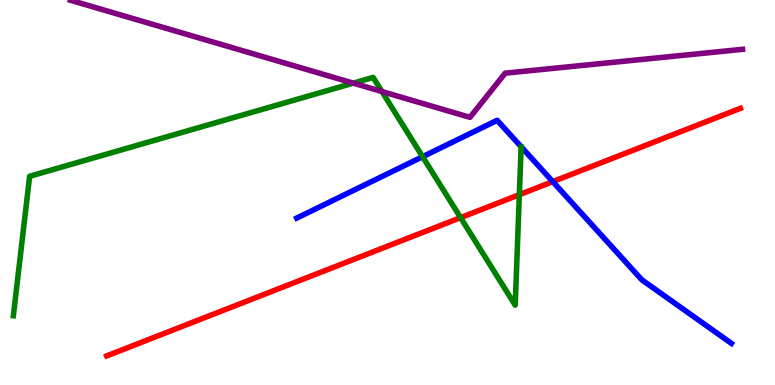[{'lines': ['blue', 'red'], 'intersections': [{'x': 7.13, 'y': 5.28}]}, {'lines': ['green', 'red'], 'intersections': [{'x': 5.94, 'y': 4.35}, {'x': 6.7, 'y': 4.94}]}, {'lines': ['purple', 'red'], 'intersections': []}, {'lines': ['blue', 'green'], 'intersections': [{'x': 5.45, 'y': 5.93}]}, {'lines': ['blue', 'purple'], 'intersections': []}, {'lines': ['green', 'purple'], 'intersections': [{'x': 4.56, 'y': 7.84}, {'x': 4.93, 'y': 7.62}]}]